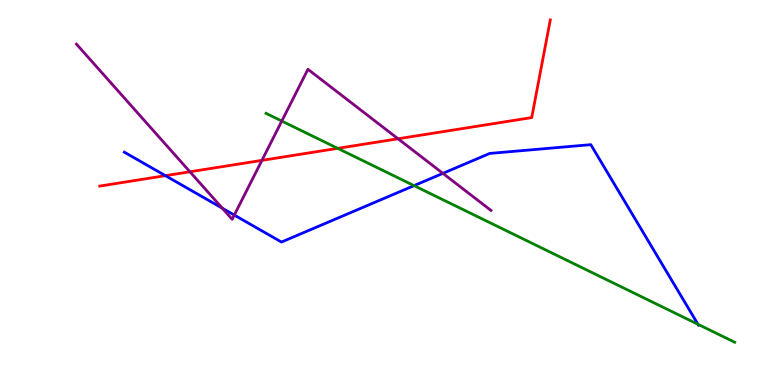[{'lines': ['blue', 'red'], 'intersections': [{'x': 2.13, 'y': 5.44}]}, {'lines': ['green', 'red'], 'intersections': [{'x': 4.36, 'y': 6.15}]}, {'lines': ['purple', 'red'], 'intersections': [{'x': 2.45, 'y': 5.54}, {'x': 3.38, 'y': 5.83}, {'x': 5.14, 'y': 6.4}]}, {'lines': ['blue', 'green'], 'intersections': [{'x': 5.34, 'y': 5.18}, {'x': 9.01, 'y': 1.58}]}, {'lines': ['blue', 'purple'], 'intersections': [{'x': 2.87, 'y': 4.59}, {'x': 3.02, 'y': 4.41}, {'x': 5.71, 'y': 5.5}]}, {'lines': ['green', 'purple'], 'intersections': [{'x': 3.64, 'y': 6.86}]}]